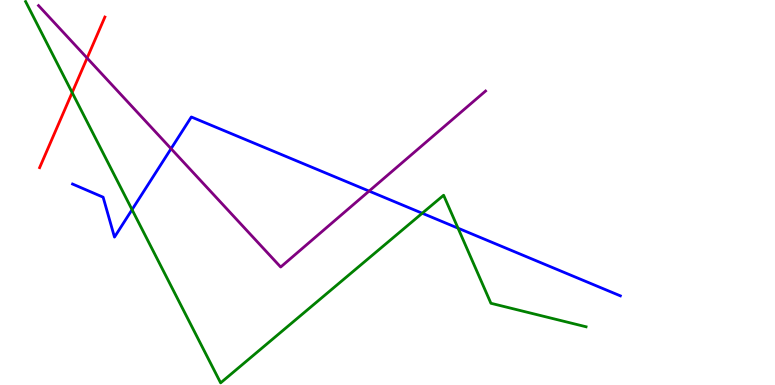[{'lines': ['blue', 'red'], 'intersections': []}, {'lines': ['green', 'red'], 'intersections': [{'x': 0.931, 'y': 7.6}]}, {'lines': ['purple', 'red'], 'intersections': [{'x': 1.12, 'y': 8.49}]}, {'lines': ['blue', 'green'], 'intersections': [{'x': 1.7, 'y': 4.55}, {'x': 5.45, 'y': 4.46}, {'x': 5.91, 'y': 4.07}]}, {'lines': ['blue', 'purple'], 'intersections': [{'x': 2.21, 'y': 6.14}, {'x': 4.76, 'y': 5.04}]}, {'lines': ['green', 'purple'], 'intersections': []}]